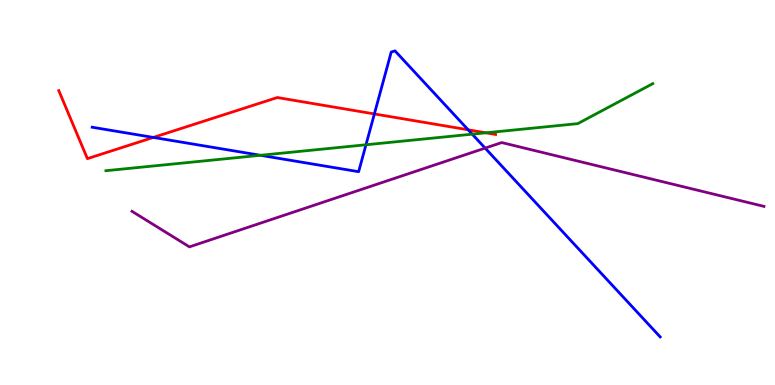[{'lines': ['blue', 'red'], 'intersections': [{'x': 1.98, 'y': 6.43}, {'x': 4.83, 'y': 7.04}, {'x': 6.04, 'y': 6.63}]}, {'lines': ['green', 'red'], 'intersections': [{'x': 6.27, 'y': 6.55}]}, {'lines': ['purple', 'red'], 'intersections': []}, {'lines': ['blue', 'green'], 'intersections': [{'x': 3.36, 'y': 5.97}, {'x': 4.72, 'y': 6.24}, {'x': 6.09, 'y': 6.52}]}, {'lines': ['blue', 'purple'], 'intersections': [{'x': 6.26, 'y': 6.15}]}, {'lines': ['green', 'purple'], 'intersections': []}]